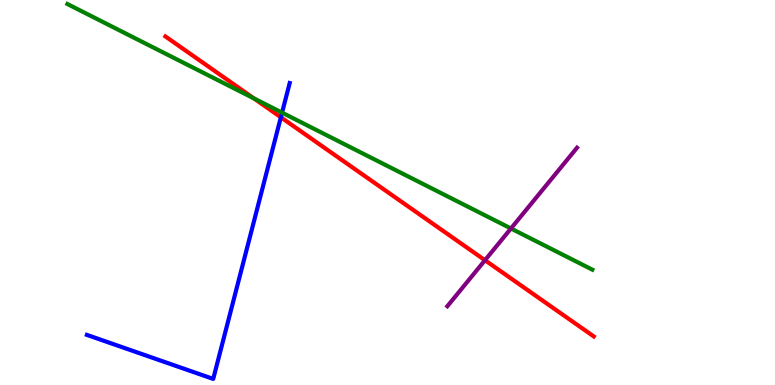[{'lines': ['blue', 'red'], 'intersections': [{'x': 3.62, 'y': 6.95}]}, {'lines': ['green', 'red'], 'intersections': [{'x': 3.28, 'y': 7.45}]}, {'lines': ['purple', 'red'], 'intersections': [{'x': 6.26, 'y': 3.24}]}, {'lines': ['blue', 'green'], 'intersections': [{'x': 3.64, 'y': 7.07}]}, {'lines': ['blue', 'purple'], 'intersections': []}, {'lines': ['green', 'purple'], 'intersections': [{'x': 6.59, 'y': 4.07}]}]